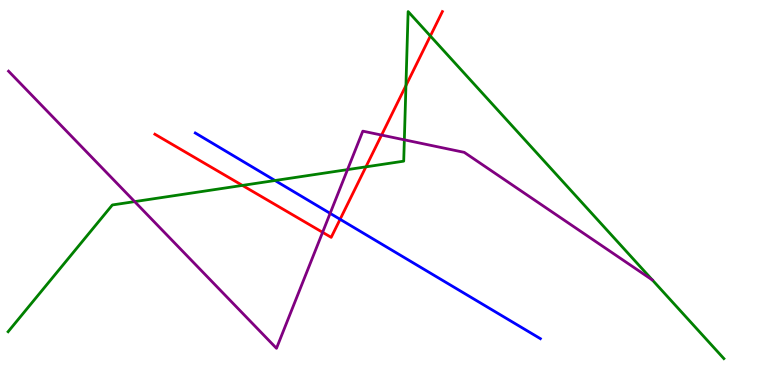[{'lines': ['blue', 'red'], 'intersections': [{'x': 4.39, 'y': 4.3}]}, {'lines': ['green', 'red'], 'intersections': [{'x': 3.13, 'y': 5.18}, {'x': 4.72, 'y': 5.67}, {'x': 5.24, 'y': 7.78}, {'x': 5.55, 'y': 9.06}]}, {'lines': ['purple', 'red'], 'intersections': [{'x': 4.16, 'y': 3.97}, {'x': 4.92, 'y': 6.49}]}, {'lines': ['blue', 'green'], 'intersections': [{'x': 3.55, 'y': 5.31}]}, {'lines': ['blue', 'purple'], 'intersections': [{'x': 4.26, 'y': 4.46}]}, {'lines': ['green', 'purple'], 'intersections': [{'x': 1.74, 'y': 4.76}, {'x': 4.48, 'y': 5.59}, {'x': 5.22, 'y': 6.37}]}]